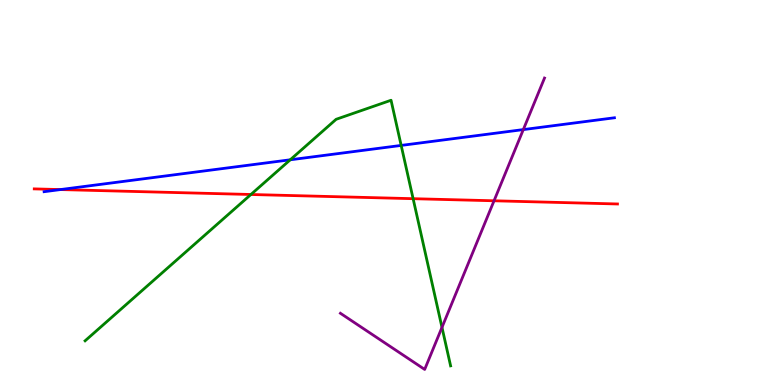[{'lines': ['blue', 'red'], 'intersections': [{'x': 0.78, 'y': 5.08}]}, {'lines': ['green', 'red'], 'intersections': [{'x': 3.24, 'y': 4.95}, {'x': 5.33, 'y': 4.84}]}, {'lines': ['purple', 'red'], 'intersections': [{'x': 6.37, 'y': 4.78}]}, {'lines': ['blue', 'green'], 'intersections': [{'x': 3.75, 'y': 5.85}, {'x': 5.18, 'y': 6.22}]}, {'lines': ['blue', 'purple'], 'intersections': [{'x': 6.75, 'y': 6.63}]}, {'lines': ['green', 'purple'], 'intersections': [{'x': 5.7, 'y': 1.5}]}]